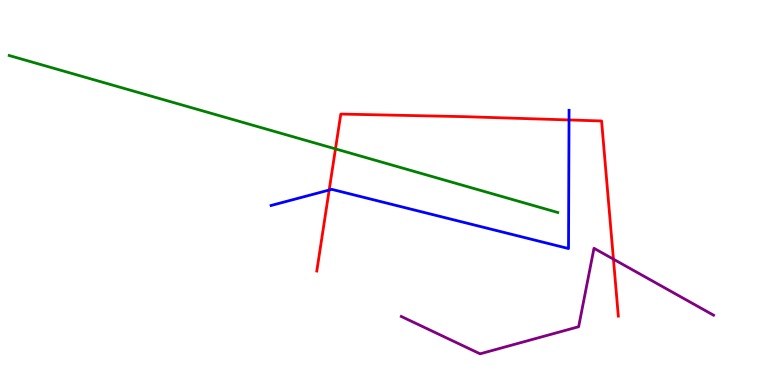[{'lines': ['blue', 'red'], 'intersections': [{'x': 4.25, 'y': 5.06}, {'x': 7.34, 'y': 6.88}]}, {'lines': ['green', 'red'], 'intersections': [{'x': 4.33, 'y': 6.13}]}, {'lines': ['purple', 'red'], 'intersections': [{'x': 7.92, 'y': 3.27}]}, {'lines': ['blue', 'green'], 'intersections': []}, {'lines': ['blue', 'purple'], 'intersections': []}, {'lines': ['green', 'purple'], 'intersections': []}]